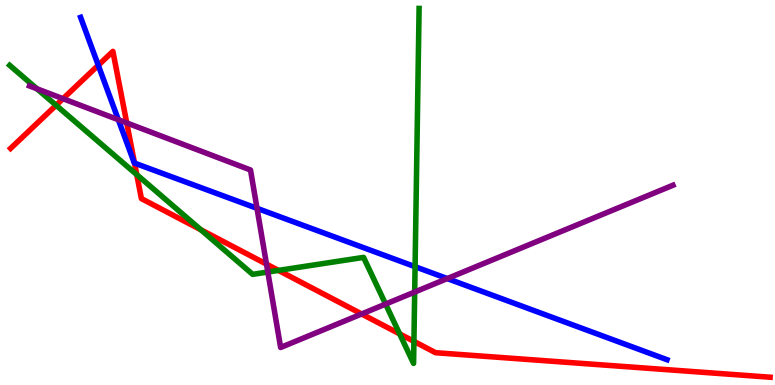[{'lines': ['blue', 'red'], 'intersections': [{'x': 1.27, 'y': 8.31}, {'x': 1.74, 'y': 5.76}]}, {'lines': ['green', 'red'], 'intersections': [{'x': 0.724, 'y': 7.27}, {'x': 1.76, 'y': 5.46}, {'x': 2.59, 'y': 4.03}, {'x': 3.59, 'y': 2.98}, {'x': 5.16, 'y': 1.33}, {'x': 5.34, 'y': 1.13}]}, {'lines': ['purple', 'red'], 'intersections': [{'x': 0.813, 'y': 7.44}, {'x': 1.64, 'y': 6.81}, {'x': 3.44, 'y': 3.14}, {'x': 4.67, 'y': 1.84}]}, {'lines': ['blue', 'green'], 'intersections': [{'x': 5.36, 'y': 3.07}]}, {'lines': ['blue', 'purple'], 'intersections': [{'x': 1.53, 'y': 6.89}, {'x': 3.32, 'y': 4.59}, {'x': 5.77, 'y': 2.76}]}, {'lines': ['green', 'purple'], 'intersections': [{'x': 0.477, 'y': 7.69}, {'x': 3.46, 'y': 2.93}, {'x': 4.98, 'y': 2.1}, {'x': 5.35, 'y': 2.41}]}]